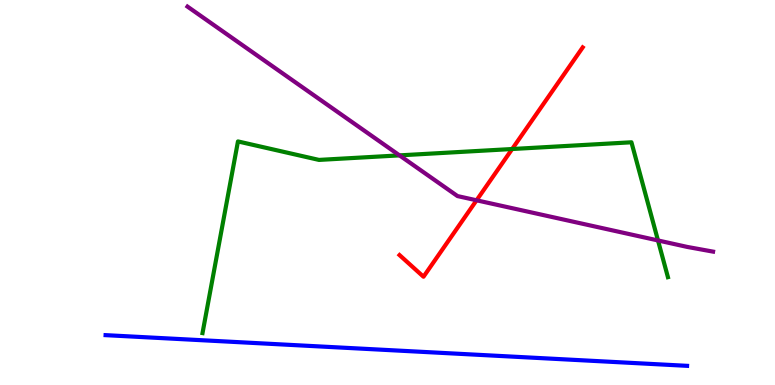[{'lines': ['blue', 'red'], 'intersections': []}, {'lines': ['green', 'red'], 'intersections': [{'x': 6.61, 'y': 6.13}]}, {'lines': ['purple', 'red'], 'intersections': [{'x': 6.15, 'y': 4.8}]}, {'lines': ['blue', 'green'], 'intersections': []}, {'lines': ['blue', 'purple'], 'intersections': []}, {'lines': ['green', 'purple'], 'intersections': [{'x': 5.15, 'y': 5.96}, {'x': 8.49, 'y': 3.75}]}]